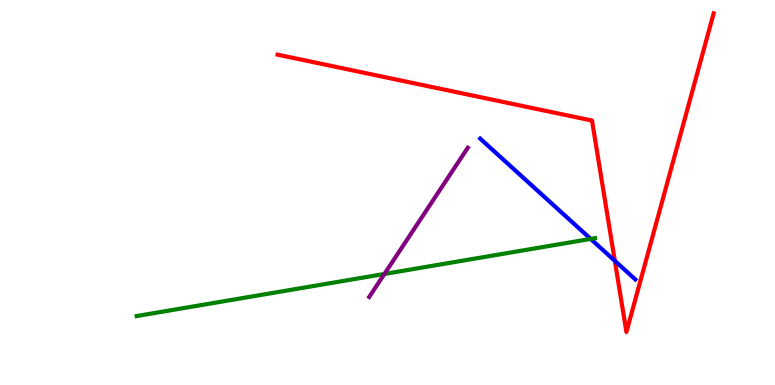[{'lines': ['blue', 'red'], 'intersections': [{'x': 7.93, 'y': 3.23}]}, {'lines': ['green', 'red'], 'intersections': []}, {'lines': ['purple', 'red'], 'intersections': []}, {'lines': ['blue', 'green'], 'intersections': [{'x': 7.62, 'y': 3.79}]}, {'lines': ['blue', 'purple'], 'intersections': []}, {'lines': ['green', 'purple'], 'intersections': [{'x': 4.96, 'y': 2.88}]}]